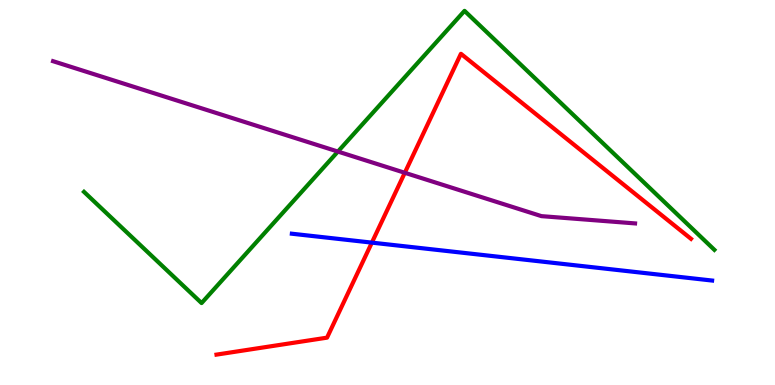[{'lines': ['blue', 'red'], 'intersections': [{'x': 4.8, 'y': 3.7}]}, {'lines': ['green', 'red'], 'intersections': []}, {'lines': ['purple', 'red'], 'intersections': [{'x': 5.22, 'y': 5.51}]}, {'lines': ['blue', 'green'], 'intersections': []}, {'lines': ['blue', 'purple'], 'intersections': []}, {'lines': ['green', 'purple'], 'intersections': [{'x': 4.36, 'y': 6.06}]}]